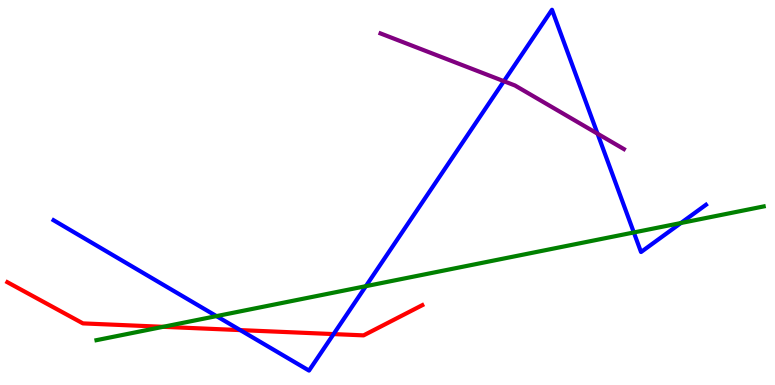[{'lines': ['blue', 'red'], 'intersections': [{'x': 3.1, 'y': 1.43}, {'x': 4.3, 'y': 1.32}]}, {'lines': ['green', 'red'], 'intersections': [{'x': 2.1, 'y': 1.51}]}, {'lines': ['purple', 'red'], 'intersections': []}, {'lines': ['blue', 'green'], 'intersections': [{'x': 2.79, 'y': 1.79}, {'x': 4.72, 'y': 2.57}, {'x': 8.18, 'y': 3.96}, {'x': 8.79, 'y': 4.21}]}, {'lines': ['blue', 'purple'], 'intersections': [{'x': 6.5, 'y': 7.89}, {'x': 7.71, 'y': 6.53}]}, {'lines': ['green', 'purple'], 'intersections': []}]